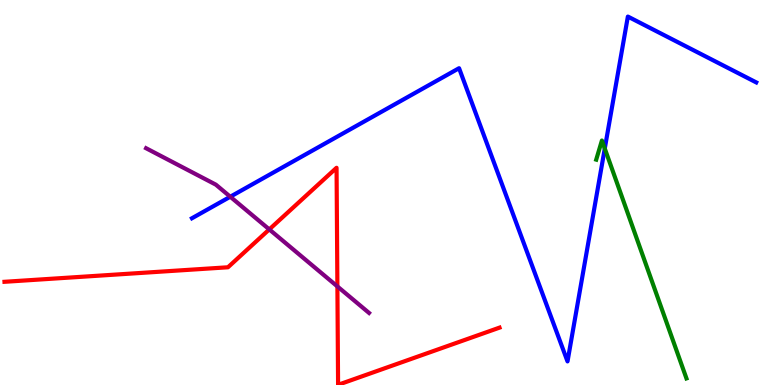[{'lines': ['blue', 'red'], 'intersections': []}, {'lines': ['green', 'red'], 'intersections': []}, {'lines': ['purple', 'red'], 'intersections': [{'x': 3.47, 'y': 4.04}, {'x': 4.35, 'y': 2.56}]}, {'lines': ['blue', 'green'], 'intersections': [{'x': 7.8, 'y': 6.14}]}, {'lines': ['blue', 'purple'], 'intersections': [{'x': 2.97, 'y': 4.89}]}, {'lines': ['green', 'purple'], 'intersections': []}]